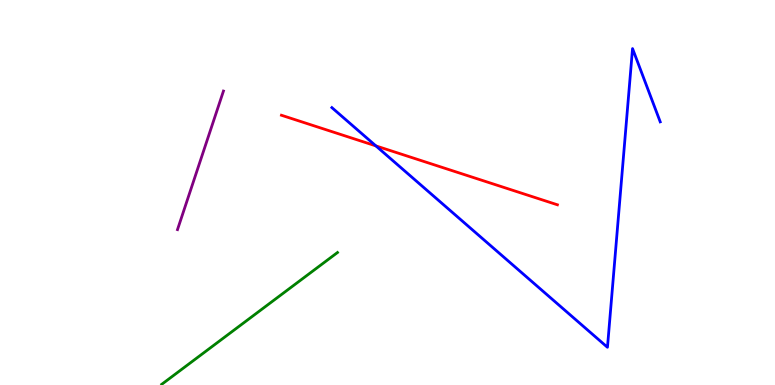[{'lines': ['blue', 'red'], 'intersections': [{'x': 4.85, 'y': 6.21}]}, {'lines': ['green', 'red'], 'intersections': []}, {'lines': ['purple', 'red'], 'intersections': []}, {'lines': ['blue', 'green'], 'intersections': []}, {'lines': ['blue', 'purple'], 'intersections': []}, {'lines': ['green', 'purple'], 'intersections': []}]